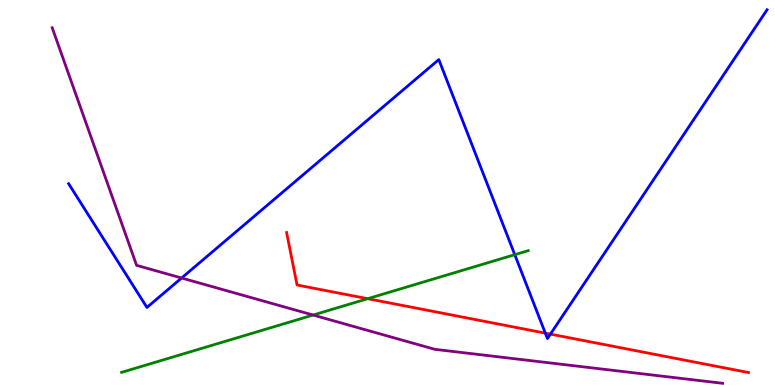[{'lines': ['blue', 'red'], 'intersections': [{'x': 7.04, 'y': 1.35}, {'x': 7.1, 'y': 1.32}]}, {'lines': ['green', 'red'], 'intersections': [{'x': 4.74, 'y': 2.24}]}, {'lines': ['purple', 'red'], 'intersections': []}, {'lines': ['blue', 'green'], 'intersections': [{'x': 6.64, 'y': 3.39}]}, {'lines': ['blue', 'purple'], 'intersections': [{'x': 2.34, 'y': 2.78}]}, {'lines': ['green', 'purple'], 'intersections': [{'x': 4.04, 'y': 1.82}]}]